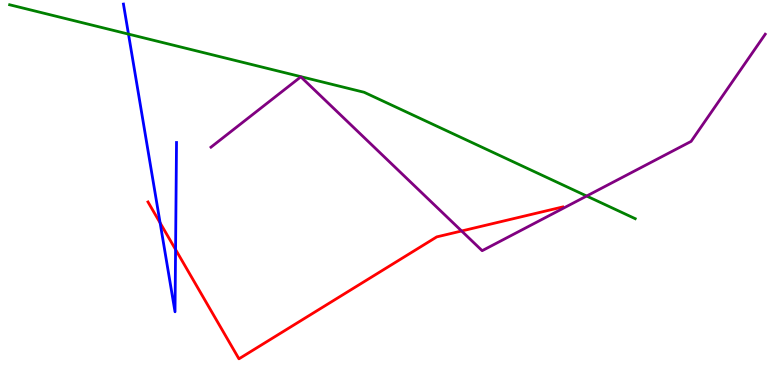[{'lines': ['blue', 'red'], 'intersections': [{'x': 2.07, 'y': 4.21}, {'x': 2.27, 'y': 3.52}]}, {'lines': ['green', 'red'], 'intersections': []}, {'lines': ['purple', 'red'], 'intersections': [{'x': 5.96, 'y': 4.0}]}, {'lines': ['blue', 'green'], 'intersections': [{'x': 1.66, 'y': 9.11}]}, {'lines': ['blue', 'purple'], 'intersections': []}, {'lines': ['green', 'purple'], 'intersections': [{'x': 7.57, 'y': 4.91}]}]